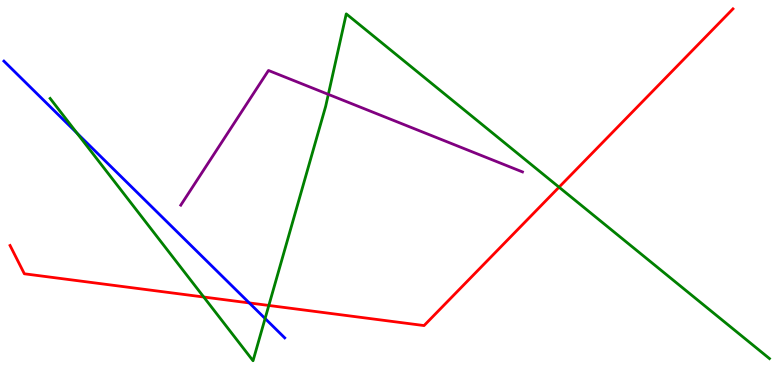[{'lines': ['blue', 'red'], 'intersections': [{'x': 3.22, 'y': 2.13}]}, {'lines': ['green', 'red'], 'intersections': [{'x': 2.63, 'y': 2.29}, {'x': 3.47, 'y': 2.07}, {'x': 7.21, 'y': 5.14}]}, {'lines': ['purple', 'red'], 'intersections': []}, {'lines': ['blue', 'green'], 'intersections': [{'x': 0.993, 'y': 6.54}, {'x': 3.42, 'y': 1.73}]}, {'lines': ['blue', 'purple'], 'intersections': []}, {'lines': ['green', 'purple'], 'intersections': [{'x': 4.24, 'y': 7.55}]}]